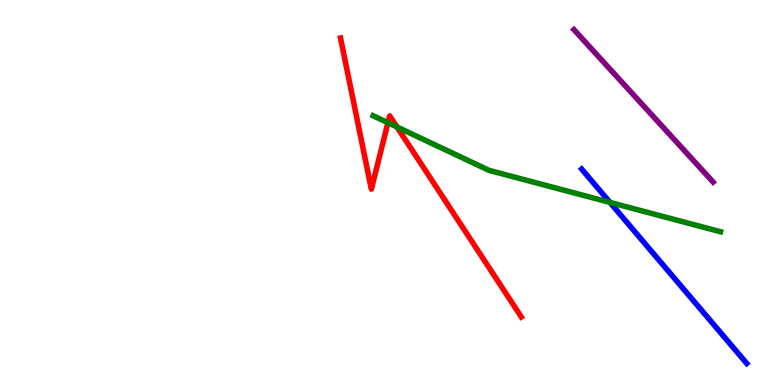[{'lines': ['blue', 'red'], 'intersections': []}, {'lines': ['green', 'red'], 'intersections': [{'x': 5.01, 'y': 6.81}, {'x': 5.12, 'y': 6.7}]}, {'lines': ['purple', 'red'], 'intersections': []}, {'lines': ['blue', 'green'], 'intersections': [{'x': 7.87, 'y': 4.74}]}, {'lines': ['blue', 'purple'], 'intersections': []}, {'lines': ['green', 'purple'], 'intersections': []}]